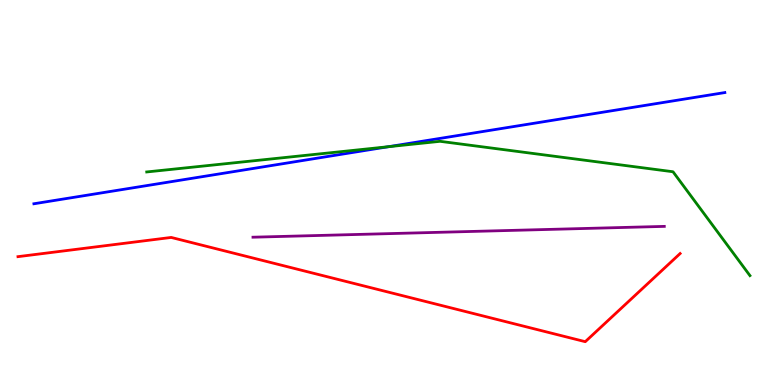[{'lines': ['blue', 'red'], 'intersections': []}, {'lines': ['green', 'red'], 'intersections': []}, {'lines': ['purple', 'red'], 'intersections': []}, {'lines': ['blue', 'green'], 'intersections': [{'x': 5.01, 'y': 6.19}]}, {'lines': ['blue', 'purple'], 'intersections': []}, {'lines': ['green', 'purple'], 'intersections': []}]